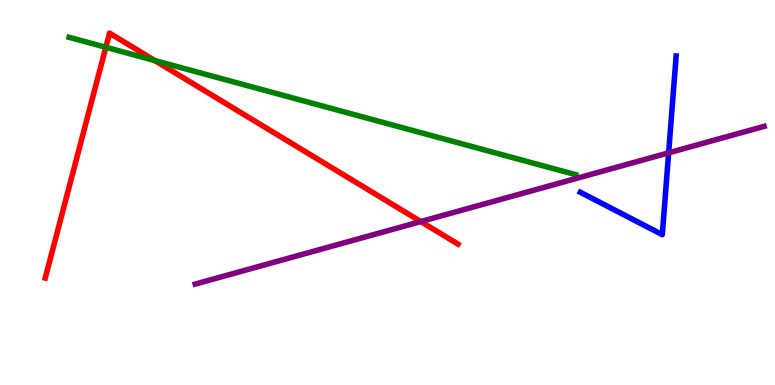[{'lines': ['blue', 'red'], 'intersections': []}, {'lines': ['green', 'red'], 'intersections': [{'x': 1.37, 'y': 8.77}, {'x': 2.0, 'y': 8.43}]}, {'lines': ['purple', 'red'], 'intersections': [{'x': 5.43, 'y': 4.25}]}, {'lines': ['blue', 'green'], 'intersections': []}, {'lines': ['blue', 'purple'], 'intersections': [{'x': 8.63, 'y': 6.03}]}, {'lines': ['green', 'purple'], 'intersections': []}]